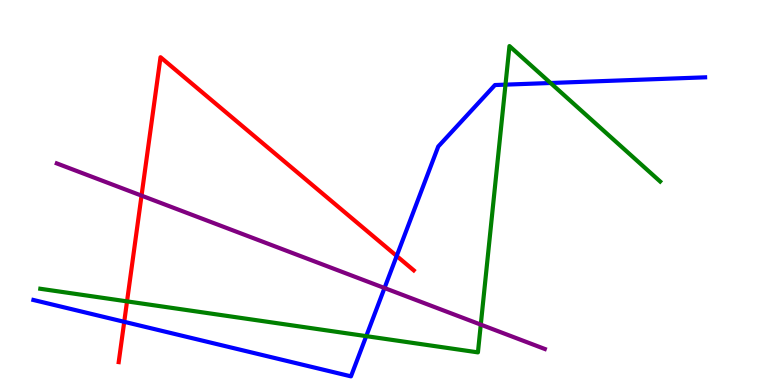[{'lines': ['blue', 'red'], 'intersections': [{'x': 1.6, 'y': 1.64}, {'x': 5.12, 'y': 3.35}]}, {'lines': ['green', 'red'], 'intersections': [{'x': 1.64, 'y': 2.17}]}, {'lines': ['purple', 'red'], 'intersections': [{'x': 1.83, 'y': 4.92}]}, {'lines': ['blue', 'green'], 'intersections': [{'x': 4.73, 'y': 1.27}, {'x': 6.52, 'y': 7.8}, {'x': 7.1, 'y': 7.84}]}, {'lines': ['blue', 'purple'], 'intersections': [{'x': 4.96, 'y': 2.52}]}, {'lines': ['green', 'purple'], 'intersections': [{'x': 6.2, 'y': 1.57}]}]